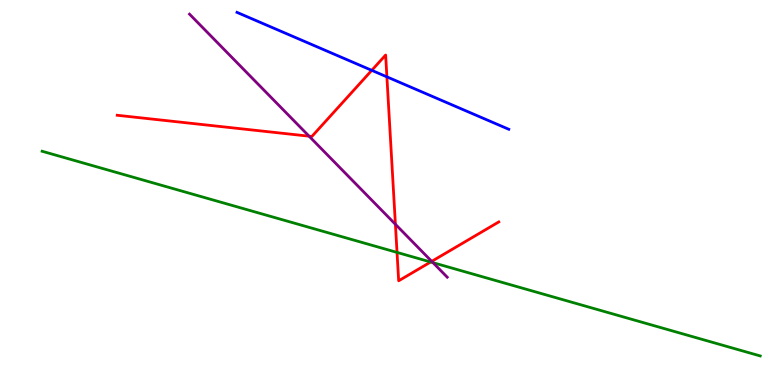[{'lines': ['blue', 'red'], 'intersections': [{'x': 4.8, 'y': 8.17}, {'x': 4.99, 'y': 8.0}]}, {'lines': ['green', 'red'], 'intersections': [{'x': 5.12, 'y': 3.44}, {'x': 5.56, 'y': 3.19}]}, {'lines': ['purple', 'red'], 'intersections': [{'x': 3.99, 'y': 6.46}, {'x': 5.1, 'y': 4.17}, {'x': 5.57, 'y': 3.21}]}, {'lines': ['blue', 'green'], 'intersections': []}, {'lines': ['blue', 'purple'], 'intersections': []}, {'lines': ['green', 'purple'], 'intersections': [{'x': 5.59, 'y': 3.18}]}]